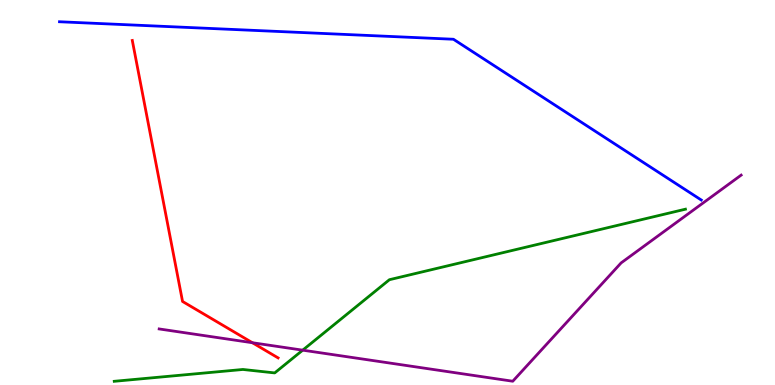[{'lines': ['blue', 'red'], 'intersections': []}, {'lines': ['green', 'red'], 'intersections': []}, {'lines': ['purple', 'red'], 'intersections': [{'x': 3.26, 'y': 1.1}]}, {'lines': ['blue', 'green'], 'intersections': []}, {'lines': ['blue', 'purple'], 'intersections': []}, {'lines': ['green', 'purple'], 'intersections': [{'x': 3.91, 'y': 0.905}]}]